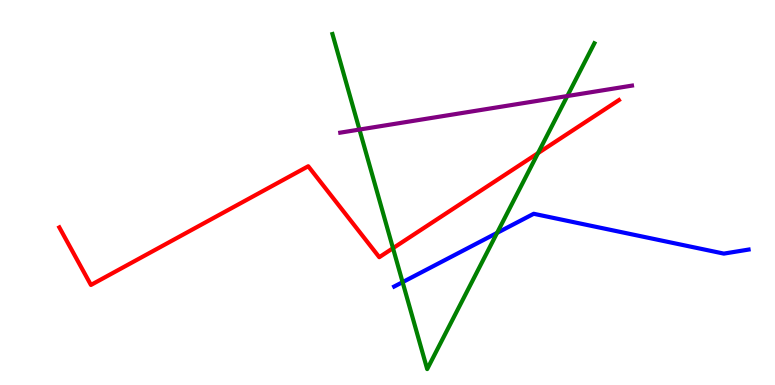[{'lines': ['blue', 'red'], 'intersections': []}, {'lines': ['green', 'red'], 'intersections': [{'x': 5.07, 'y': 3.55}, {'x': 6.94, 'y': 6.02}]}, {'lines': ['purple', 'red'], 'intersections': []}, {'lines': ['blue', 'green'], 'intersections': [{'x': 5.19, 'y': 2.67}, {'x': 6.41, 'y': 3.95}]}, {'lines': ['blue', 'purple'], 'intersections': []}, {'lines': ['green', 'purple'], 'intersections': [{'x': 4.64, 'y': 6.63}, {'x': 7.32, 'y': 7.51}]}]